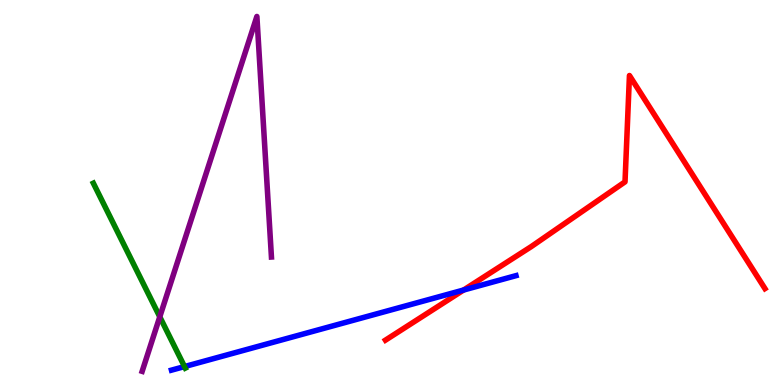[{'lines': ['blue', 'red'], 'intersections': [{'x': 5.98, 'y': 2.47}]}, {'lines': ['green', 'red'], 'intersections': []}, {'lines': ['purple', 'red'], 'intersections': []}, {'lines': ['blue', 'green'], 'intersections': [{'x': 2.38, 'y': 0.479}]}, {'lines': ['blue', 'purple'], 'intersections': []}, {'lines': ['green', 'purple'], 'intersections': [{'x': 2.06, 'y': 1.77}]}]